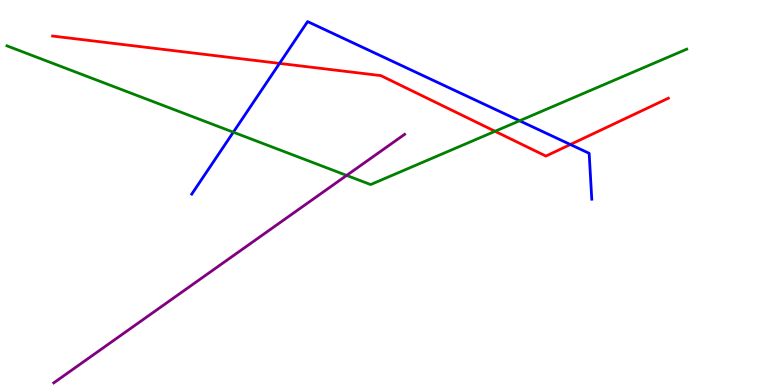[{'lines': ['blue', 'red'], 'intersections': [{'x': 3.61, 'y': 8.35}, {'x': 7.36, 'y': 6.25}]}, {'lines': ['green', 'red'], 'intersections': [{'x': 6.39, 'y': 6.59}]}, {'lines': ['purple', 'red'], 'intersections': []}, {'lines': ['blue', 'green'], 'intersections': [{'x': 3.01, 'y': 6.57}, {'x': 6.7, 'y': 6.86}]}, {'lines': ['blue', 'purple'], 'intersections': []}, {'lines': ['green', 'purple'], 'intersections': [{'x': 4.47, 'y': 5.44}]}]